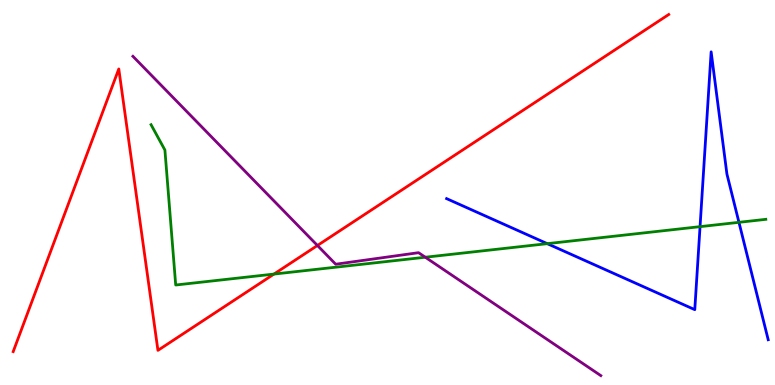[{'lines': ['blue', 'red'], 'intersections': []}, {'lines': ['green', 'red'], 'intersections': [{'x': 3.53, 'y': 2.88}]}, {'lines': ['purple', 'red'], 'intersections': [{'x': 4.1, 'y': 3.62}]}, {'lines': ['blue', 'green'], 'intersections': [{'x': 7.06, 'y': 3.67}, {'x': 9.03, 'y': 4.11}, {'x': 9.53, 'y': 4.23}]}, {'lines': ['blue', 'purple'], 'intersections': []}, {'lines': ['green', 'purple'], 'intersections': [{'x': 5.49, 'y': 3.32}]}]